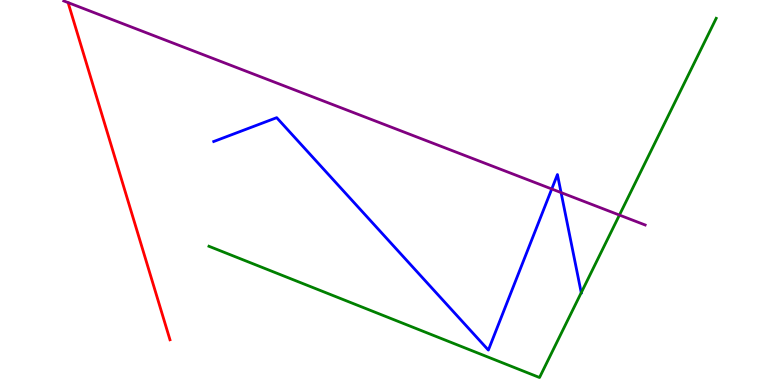[{'lines': ['blue', 'red'], 'intersections': []}, {'lines': ['green', 'red'], 'intersections': []}, {'lines': ['purple', 'red'], 'intersections': []}, {'lines': ['blue', 'green'], 'intersections': [{'x': 7.5, 'y': 2.4}]}, {'lines': ['blue', 'purple'], 'intersections': [{'x': 7.12, 'y': 5.09}, {'x': 7.24, 'y': 5.0}]}, {'lines': ['green', 'purple'], 'intersections': [{'x': 7.99, 'y': 4.41}]}]